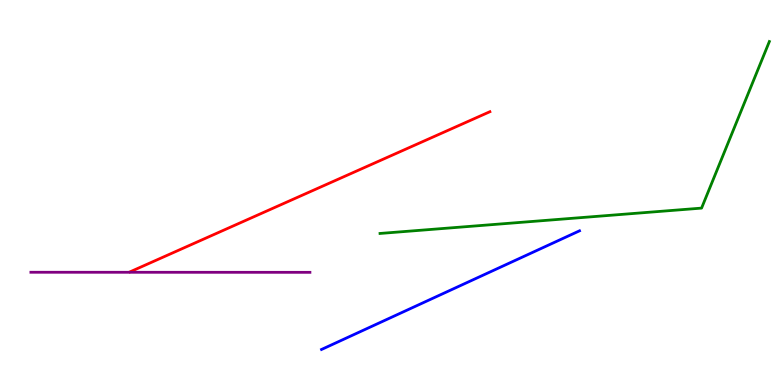[{'lines': ['blue', 'red'], 'intersections': []}, {'lines': ['green', 'red'], 'intersections': []}, {'lines': ['purple', 'red'], 'intersections': []}, {'lines': ['blue', 'green'], 'intersections': []}, {'lines': ['blue', 'purple'], 'intersections': []}, {'lines': ['green', 'purple'], 'intersections': []}]